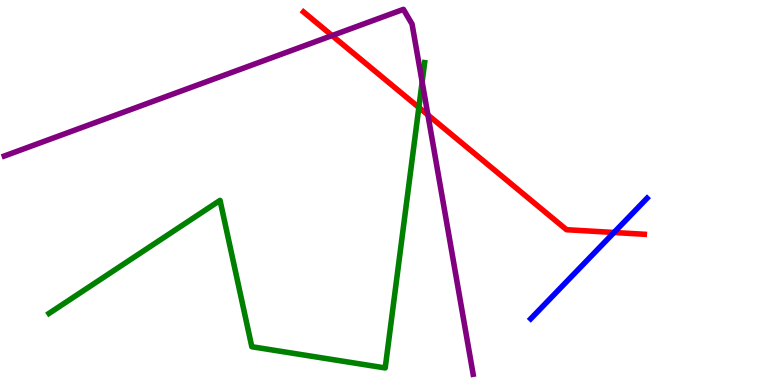[{'lines': ['blue', 'red'], 'intersections': [{'x': 7.92, 'y': 3.96}]}, {'lines': ['green', 'red'], 'intersections': [{'x': 5.4, 'y': 7.21}]}, {'lines': ['purple', 'red'], 'intersections': [{'x': 4.28, 'y': 9.08}, {'x': 5.52, 'y': 7.02}]}, {'lines': ['blue', 'green'], 'intersections': []}, {'lines': ['blue', 'purple'], 'intersections': []}, {'lines': ['green', 'purple'], 'intersections': [{'x': 5.45, 'y': 7.87}]}]